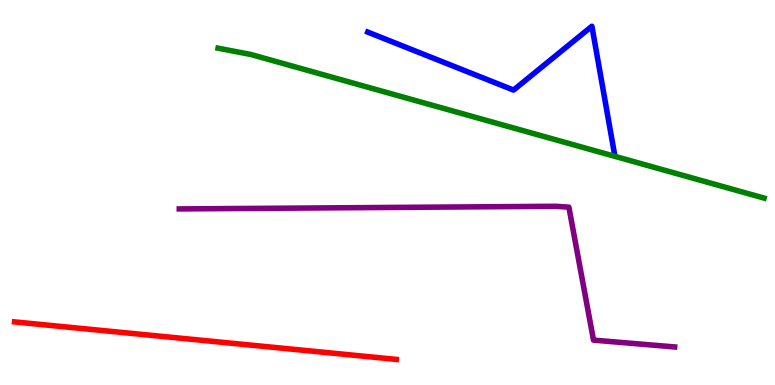[{'lines': ['blue', 'red'], 'intersections': []}, {'lines': ['green', 'red'], 'intersections': []}, {'lines': ['purple', 'red'], 'intersections': []}, {'lines': ['blue', 'green'], 'intersections': []}, {'lines': ['blue', 'purple'], 'intersections': []}, {'lines': ['green', 'purple'], 'intersections': []}]